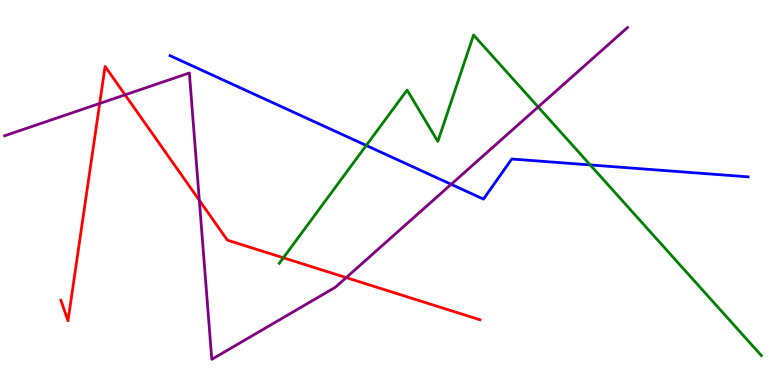[{'lines': ['blue', 'red'], 'intersections': []}, {'lines': ['green', 'red'], 'intersections': [{'x': 3.66, 'y': 3.3}]}, {'lines': ['purple', 'red'], 'intersections': [{'x': 1.29, 'y': 7.31}, {'x': 1.61, 'y': 7.54}, {'x': 2.57, 'y': 4.8}, {'x': 4.47, 'y': 2.79}]}, {'lines': ['blue', 'green'], 'intersections': [{'x': 4.73, 'y': 6.22}, {'x': 7.62, 'y': 5.72}]}, {'lines': ['blue', 'purple'], 'intersections': [{'x': 5.82, 'y': 5.21}]}, {'lines': ['green', 'purple'], 'intersections': [{'x': 6.94, 'y': 7.22}]}]